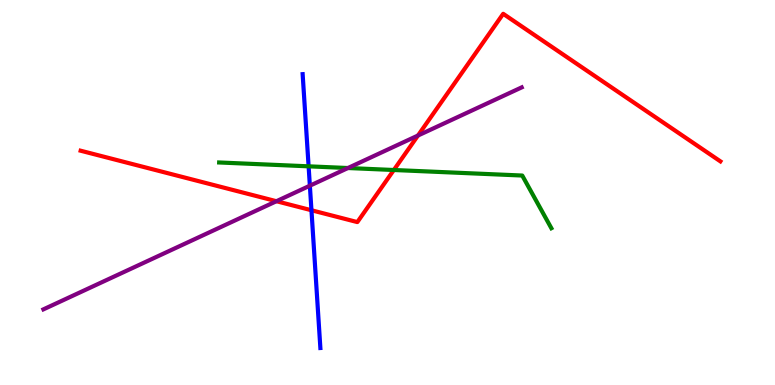[{'lines': ['blue', 'red'], 'intersections': [{'x': 4.02, 'y': 4.54}]}, {'lines': ['green', 'red'], 'intersections': [{'x': 5.08, 'y': 5.58}]}, {'lines': ['purple', 'red'], 'intersections': [{'x': 3.57, 'y': 4.77}, {'x': 5.39, 'y': 6.48}]}, {'lines': ['blue', 'green'], 'intersections': [{'x': 3.98, 'y': 5.68}]}, {'lines': ['blue', 'purple'], 'intersections': [{'x': 4.0, 'y': 5.18}]}, {'lines': ['green', 'purple'], 'intersections': [{'x': 4.49, 'y': 5.64}]}]